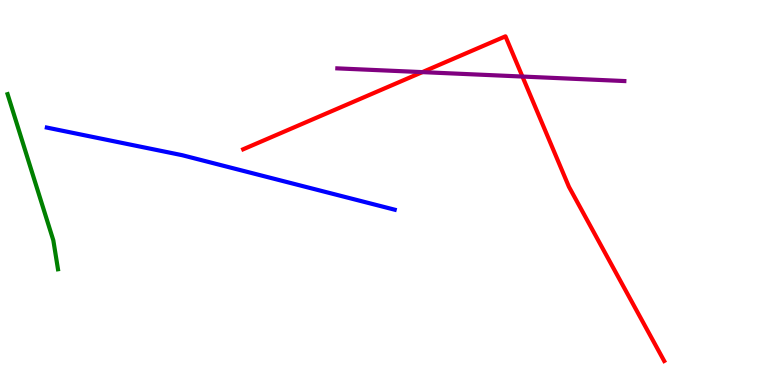[{'lines': ['blue', 'red'], 'intersections': []}, {'lines': ['green', 'red'], 'intersections': []}, {'lines': ['purple', 'red'], 'intersections': [{'x': 5.45, 'y': 8.13}, {'x': 6.74, 'y': 8.01}]}, {'lines': ['blue', 'green'], 'intersections': []}, {'lines': ['blue', 'purple'], 'intersections': []}, {'lines': ['green', 'purple'], 'intersections': []}]